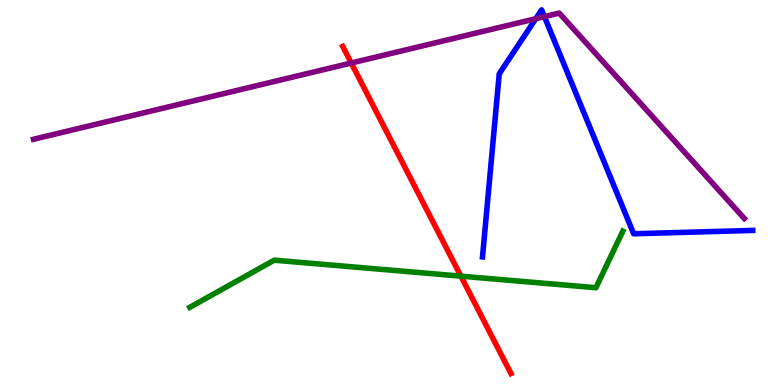[{'lines': ['blue', 'red'], 'intersections': []}, {'lines': ['green', 'red'], 'intersections': [{'x': 5.95, 'y': 2.83}]}, {'lines': ['purple', 'red'], 'intersections': [{'x': 4.53, 'y': 8.36}]}, {'lines': ['blue', 'green'], 'intersections': []}, {'lines': ['blue', 'purple'], 'intersections': [{'x': 6.91, 'y': 9.51}, {'x': 7.02, 'y': 9.57}]}, {'lines': ['green', 'purple'], 'intersections': []}]